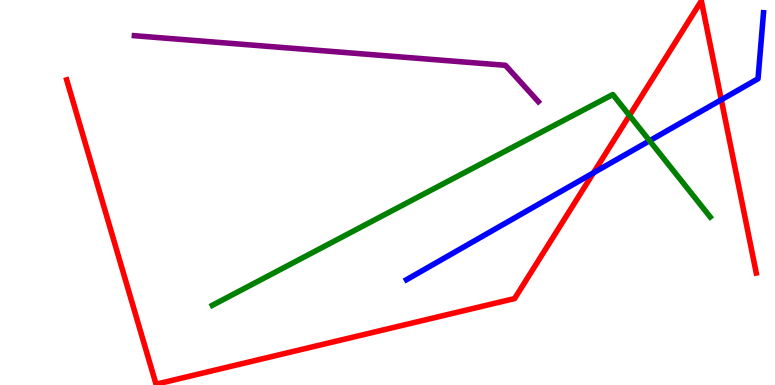[{'lines': ['blue', 'red'], 'intersections': [{'x': 7.66, 'y': 5.51}, {'x': 9.31, 'y': 7.41}]}, {'lines': ['green', 'red'], 'intersections': [{'x': 8.12, 'y': 7.0}]}, {'lines': ['purple', 'red'], 'intersections': []}, {'lines': ['blue', 'green'], 'intersections': [{'x': 8.38, 'y': 6.34}]}, {'lines': ['blue', 'purple'], 'intersections': []}, {'lines': ['green', 'purple'], 'intersections': []}]